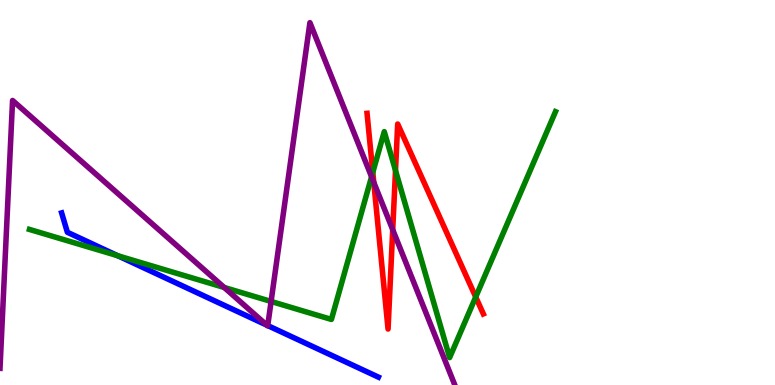[{'lines': ['blue', 'red'], 'intersections': []}, {'lines': ['green', 'red'], 'intersections': [{'x': 4.81, 'y': 5.52}, {'x': 5.1, 'y': 5.57}, {'x': 6.14, 'y': 2.29}]}, {'lines': ['purple', 'red'], 'intersections': [{'x': 4.82, 'y': 5.26}, {'x': 5.07, 'y': 4.03}]}, {'lines': ['blue', 'green'], 'intersections': [{'x': 1.52, 'y': 3.36}]}, {'lines': ['blue', 'purple'], 'intersections': [{'x': 3.44, 'y': 1.55}, {'x': 3.45, 'y': 1.54}]}, {'lines': ['green', 'purple'], 'intersections': [{'x': 2.89, 'y': 2.53}, {'x': 3.5, 'y': 2.17}, {'x': 4.79, 'y': 5.41}]}]